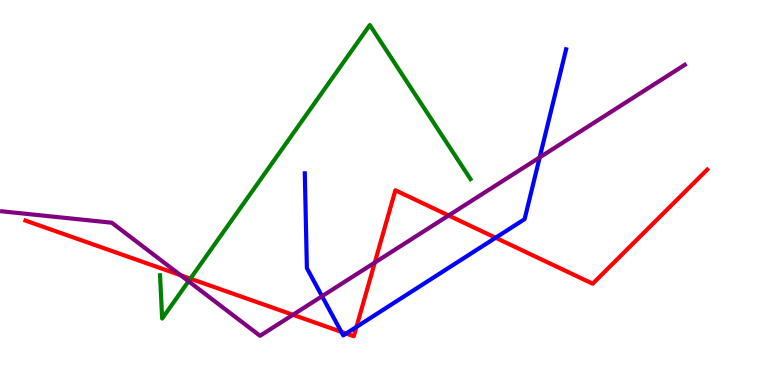[{'lines': ['blue', 'red'], 'intersections': [{'x': 4.4, 'y': 1.38}, {'x': 4.47, 'y': 1.34}, {'x': 4.6, 'y': 1.51}, {'x': 6.39, 'y': 3.83}]}, {'lines': ['green', 'red'], 'intersections': [{'x': 2.46, 'y': 2.76}]}, {'lines': ['purple', 'red'], 'intersections': [{'x': 2.33, 'y': 2.85}, {'x': 3.78, 'y': 1.82}, {'x': 4.84, 'y': 3.18}, {'x': 5.79, 'y': 4.4}]}, {'lines': ['blue', 'green'], 'intersections': []}, {'lines': ['blue', 'purple'], 'intersections': [{'x': 4.16, 'y': 2.31}, {'x': 6.96, 'y': 5.91}]}, {'lines': ['green', 'purple'], 'intersections': [{'x': 2.43, 'y': 2.69}]}]